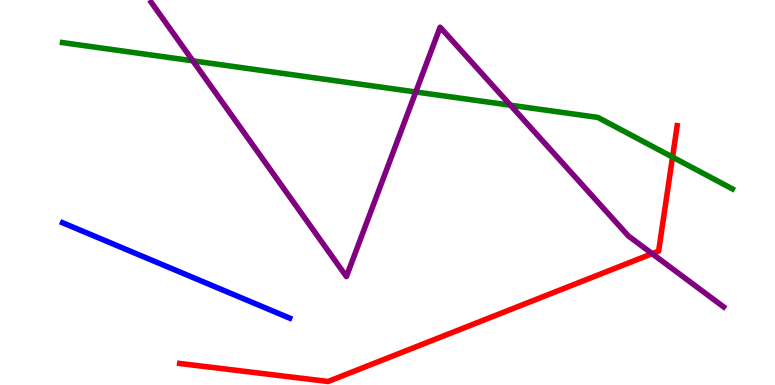[{'lines': ['blue', 'red'], 'intersections': []}, {'lines': ['green', 'red'], 'intersections': [{'x': 8.68, 'y': 5.92}]}, {'lines': ['purple', 'red'], 'intersections': [{'x': 8.41, 'y': 3.41}]}, {'lines': ['blue', 'green'], 'intersections': []}, {'lines': ['blue', 'purple'], 'intersections': []}, {'lines': ['green', 'purple'], 'intersections': [{'x': 2.49, 'y': 8.42}, {'x': 5.37, 'y': 7.61}, {'x': 6.59, 'y': 7.27}]}]